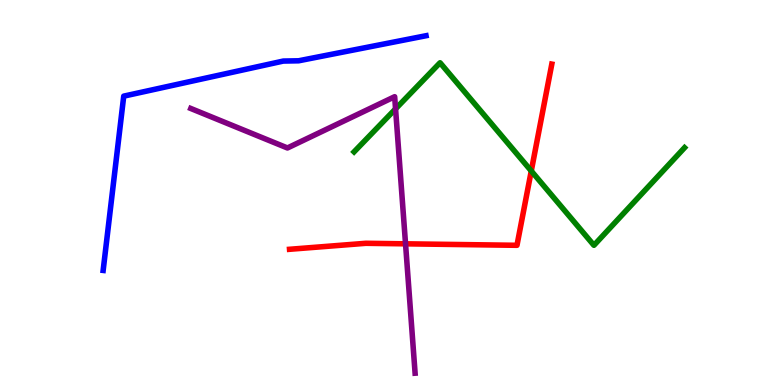[{'lines': ['blue', 'red'], 'intersections': []}, {'lines': ['green', 'red'], 'intersections': [{'x': 6.86, 'y': 5.56}]}, {'lines': ['purple', 'red'], 'intersections': [{'x': 5.23, 'y': 3.67}]}, {'lines': ['blue', 'green'], 'intersections': []}, {'lines': ['blue', 'purple'], 'intersections': []}, {'lines': ['green', 'purple'], 'intersections': [{'x': 5.1, 'y': 7.17}]}]